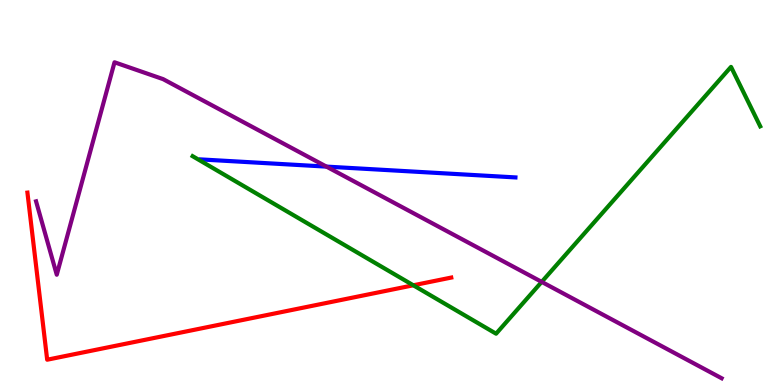[{'lines': ['blue', 'red'], 'intersections': []}, {'lines': ['green', 'red'], 'intersections': [{'x': 5.33, 'y': 2.59}]}, {'lines': ['purple', 'red'], 'intersections': []}, {'lines': ['blue', 'green'], 'intersections': []}, {'lines': ['blue', 'purple'], 'intersections': [{'x': 4.21, 'y': 5.67}]}, {'lines': ['green', 'purple'], 'intersections': [{'x': 6.99, 'y': 2.68}]}]